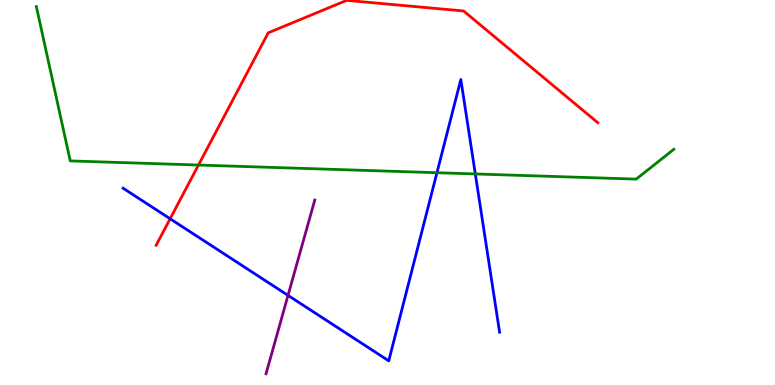[{'lines': ['blue', 'red'], 'intersections': [{'x': 2.2, 'y': 4.32}]}, {'lines': ['green', 'red'], 'intersections': [{'x': 2.56, 'y': 5.71}]}, {'lines': ['purple', 'red'], 'intersections': []}, {'lines': ['blue', 'green'], 'intersections': [{'x': 5.64, 'y': 5.51}, {'x': 6.13, 'y': 5.48}]}, {'lines': ['blue', 'purple'], 'intersections': [{'x': 3.72, 'y': 2.33}]}, {'lines': ['green', 'purple'], 'intersections': []}]